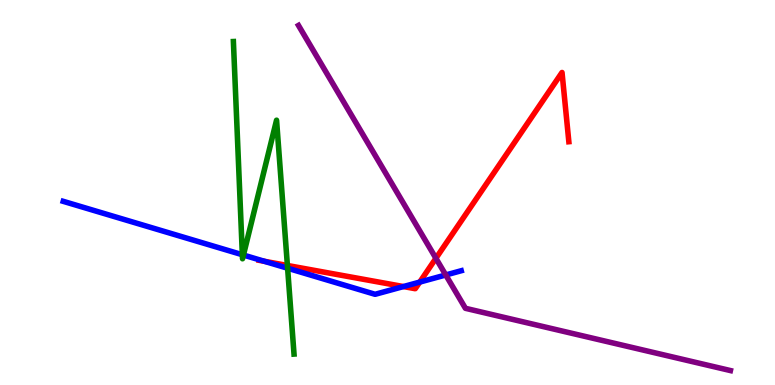[{'lines': ['blue', 'red'], 'intersections': [{'x': 3.41, 'y': 3.21}, {'x': 5.21, 'y': 2.56}, {'x': 5.42, 'y': 2.67}]}, {'lines': ['green', 'red'], 'intersections': [{'x': 3.71, 'y': 3.1}]}, {'lines': ['purple', 'red'], 'intersections': [{'x': 5.62, 'y': 3.29}]}, {'lines': ['blue', 'green'], 'intersections': [{'x': 3.13, 'y': 3.38}, {'x': 3.14, 'y': 3.38}, {'x': 3.71, 'y': 3.03}]}, {'lines': ['blue', 'purple'], 'intersections': [{'x': 5.75, 'y': 2.86}]}, {'lines': ['green', 'purple'], 'intersections': []}]